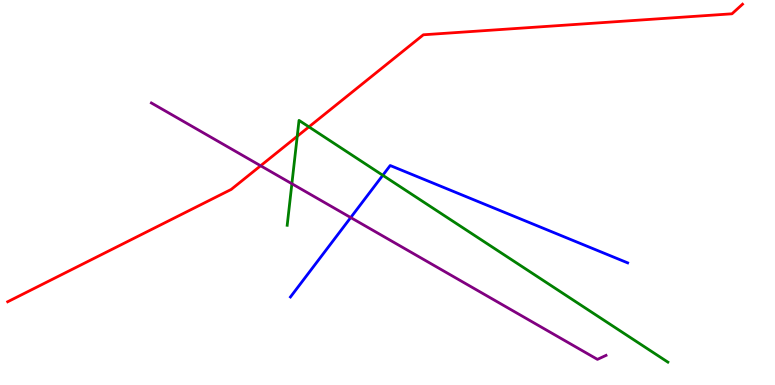[{'lines': ['blue', 'red'], 'intersections': []}, {'lines': ['green', 'red'], 'intersections': [{'x': 3.84, 'y': 6.46}, {'x': 3.99, 'y': 6.7}]}, {'lines': ['purple', 'red'], 'intersections': [{'x': 3.36, 'y': 5.69}]}, {'lines': ['blue', 'green'], 'intersections': [{'x': 4.94, 'y': 5.45}]}, {'lines': ['blue', 'purple'], 'intersections': [{'x': 4.53, 'y': 4.35}]}, {'lines': ['green', 'purple'], 'intersections': [{'x': 3.77, 'y': 5.23}]}]